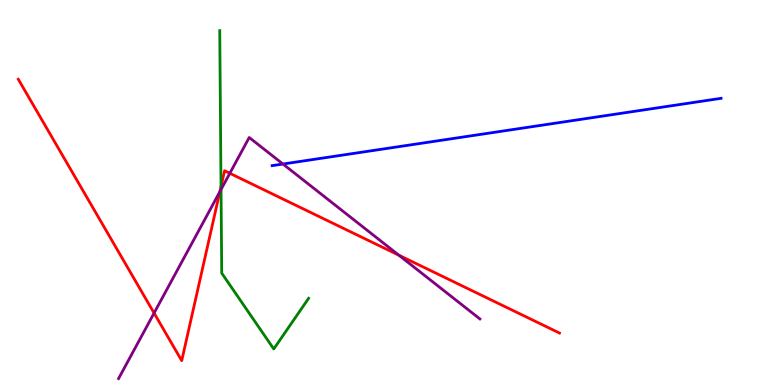[{'lines': ['blue', 'red'], 'intersections': []}, {'lines': ['green', 'red'], 'intersections': [{'x': 2.85, 'y': 5.15}]}, {'lines': ['purple', 'red'], 'intersections': [{'x': 1.99, 'y': 1.87}, {'x': 2.84, 'y': 5.02}, {'x': 2.97, 'y': 5.5}, {'x': 5.15, 'y': 3.37}]}, {'lines': ['blue', 'green'], 'intersections': []}, {'lines': ['blue', 'purple'], 'intersections': [{'x': 3.65, 'y': 5.74}]}, {'lines': ['green', 'purple'], 'intersections': [{'x': 2.85, 'y': 5.08}]}]